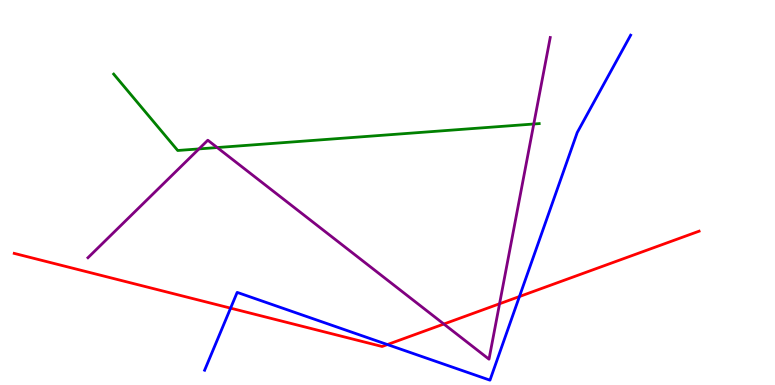[{'lines': ['blue', 'red'], 'intersections': [{'x': 2.98, 'y': 2.0}, {'x': 5.0, 'y': 1.05}, {'x': 6.7, 'y': 2.3}]}, {'lines': ['green', 'red'], 'intersections': []}, {'lines': ['purple', 'red'], 'intersections': [{'x': 5.73, 'y': 1.58}, {'x': 6.45, 'y': 2.11}]}, {'lines': ['blue', 'green'], 'intersections': []}, {'lines': ['blue', 'purple'], 'intersections': []}, {'lines': ['green', 'purple'], 'intersections': [{'x': 2.57, 'y': 6.13}, {'x': 2.8, 'y': 6.17}, {'x': 6.89, 'y': 6.78}]}]